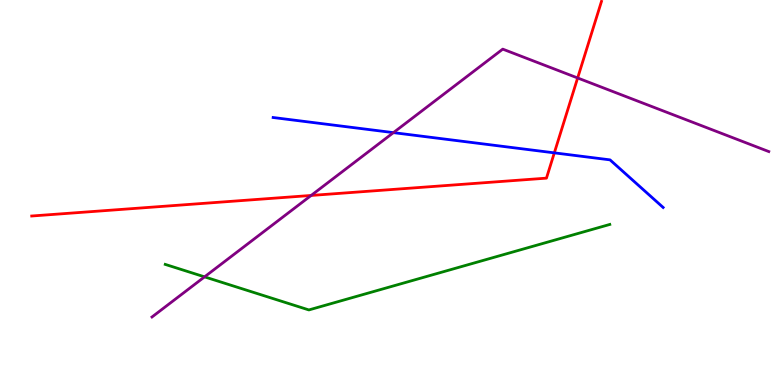[{'lines': ['blue', 'red'], 'intersections': [{'x': 7.15, 'y': 6.03}]}, {'lines': ['green', 'red'], 'intersections': []}, {'lines': ['purple', 'red'], 'intersections': [{'x': 4.01, 'y': 4.92}, {'x': 7.45, 'y': 7.97}]}, {'lines': ['blue', 'green'], 'intersections': []}, {'lines': ['blue', 'purple'], 'intersections': [{'x': 5.08, 'y': 6.56}]}, {'lines': ['green', 'purple'], 'intersections': [{'x': 2.64, 'y': 2.81}]}]